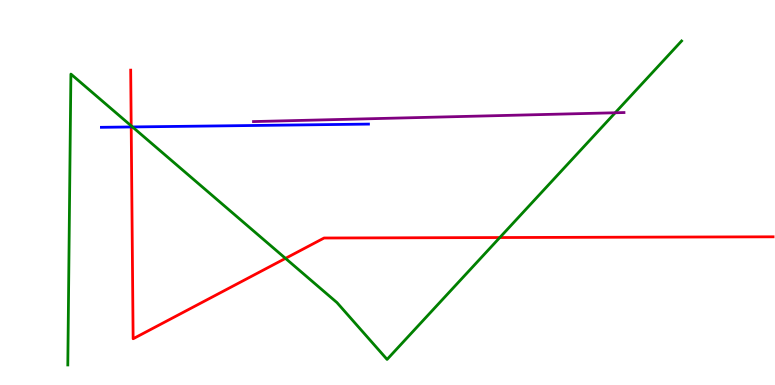[{'lines': ['blue', 'red'], 'intersections': [{'x': 1.69, 'y': 6.7}]}, {'lines': ['green', 'red'], 'intersections': [{'x': 1.69, 'y': 6.73}, {'x': 3.68, 'y': 3.29}, {'x': 6.45, 'y': 3.83}]}, {'lines': ['purple', 'red'], 'intersections': []}, {'lines': ['blue', 'green'], 'intersections': [{'x': 1.71, 'y': 6.7}]}, {'lines': ['blue', 'purple'], 'intersections': []}, {'lines': ['green', 'purple'], 'intersections': [{'x': 7.94, 'y': 7.07}]}]